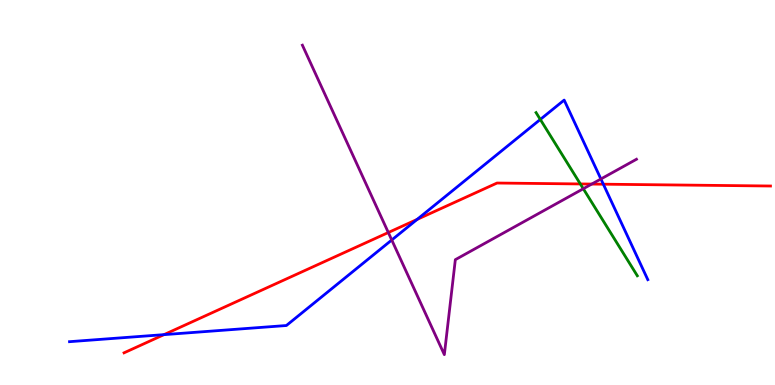[{'lines': ['blue', 'red'], 'intersections': [{'x': 2.12, 'y': 1.31}, {'x': 5.38, 'y': 4.3}, {'x': 7.78, 'y': 5.22}]}, {'lines': ['green', 'red'], 'intersections': [{'x': 7.49, 'y': 5.22}]}, {'lines': ['purple', 'red'], 'intersections': [{'x': 5.01, 'y': 3.96}, {'x': 7.64, 'y': 5.22}]}, {'lines': ['blue', 'green'], 'intersections': [{'x': 6.97, 'y': 6.9}]}, {'lines': ['blue', 'purple'], 'intersections': [{'x': 5.05, 'y': 3.77}, {'x': 7.75, 'y': 5.35}]}, {'lines': ['green', 'purple'], 'intersections': [{'x': 7.53, 'y': 5.1}]}]